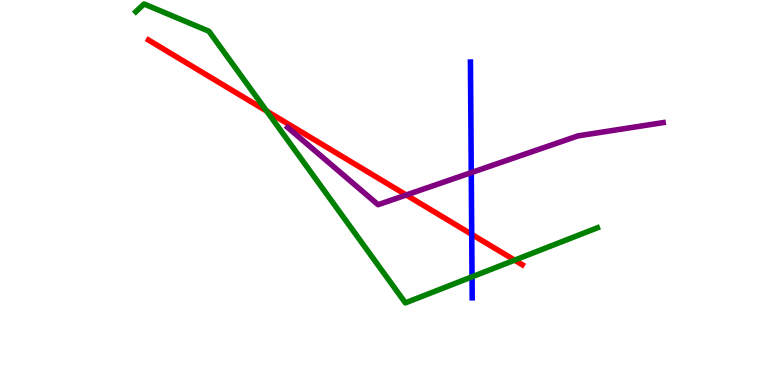[{'lines': ['blue', 'red'], 'intersections': [{'x': 6.09, 'y': 3.91}]}, {'lines': ['green', 'red'], 'intersections': [{'x': 3.44, 'y': 7.12}, {'x': 6.64, 'y': 3.24}]}, {'lines': ['purple', 'red'], 'intersections': [{'x': 5.24, 'y': 4.94}]}, {'lines': ['blue', 'green'], 'intersections': [{'x': 6.09, 'y': 2.81}]}, {'lines': ['blue', 'purple'], 'intersections': [{'x': 6.08, 'y': 5.52}]}, {'lines': ['green', 'purple'], 'intersections': []}]